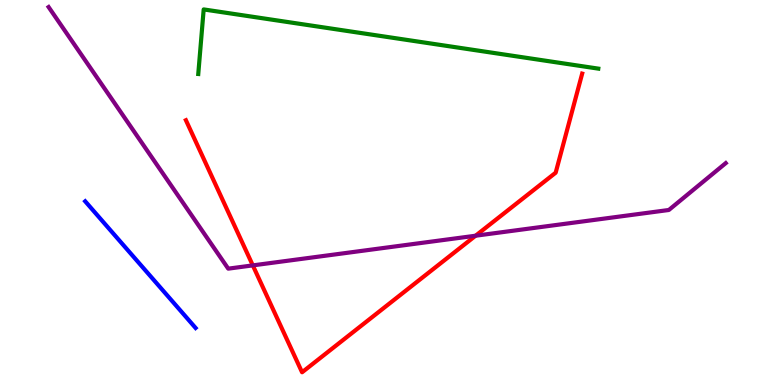[{'lines': ['blue', 'red'], 'intersections': []}, {'lines': ['green', 'red'], 'intersections': []}, {'lines': ['purple', 'red'], 'intersections': [{'x': 3.26, 'y': 3.11}, {'x': 6.14, 'y': 3.88}]}, {'lines': ['blue', 'green'], 'intersections': []}, {'lines': ['blue', 'purple'], 'intersections': []}, {'lines': ['green', 'purple'], 'intersections': []}]